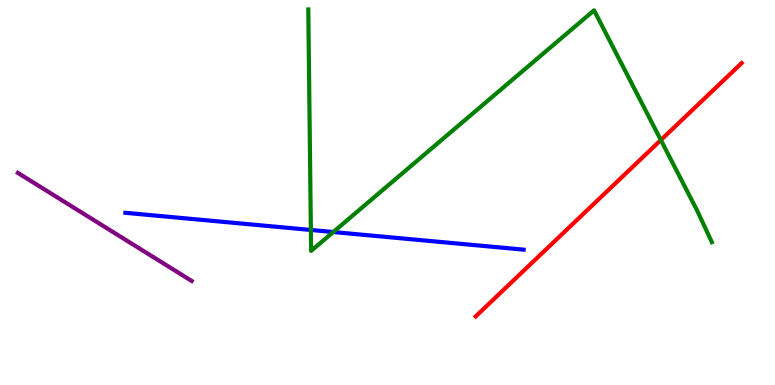[{'lines': ['blue', 'red'], 'intersections': []}, {'lines': ['green', 'red'], 'intersections': [{'x': 8.53, 'y': 6.36}]}, {'lines': ['purple', 'red'], 'intersections': []}, {'lines': ['blue', 'green'], 'intersections': [{'x': 4.01, 'y': 4.03}, {'x': 4.3, 'y': 3.97}]}, {'lines': ['blue', 'purple'], 'intersections': []}, {'lines': ['green', 'purple'], 'intersections': []}]